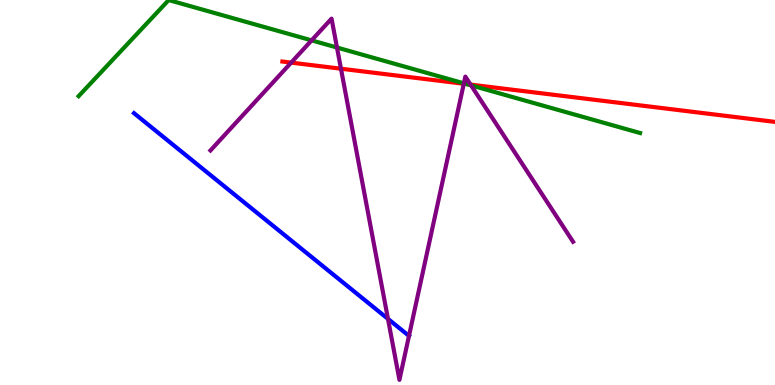[{'lines': ['blue', 'red'], 'intersections': []}, {'lines': ['green', 'red'], 'intersections': [{'x': 6.02, 'y': 7.81}]}, {'lines': ['purple', 'red'], 'intersections': [{'x': 3.76, 'y': 8.37}, {'x': 4.4, 'y': 8.22}, {'x': 5.98, 'y': 7.82}, {'x': 6.07, 'y': 7.8}]}, {'lines': ['blue', 'green'], 'intersections': []}, {'lines': ['blue', 'purple'], 'intersections': [{'x': 5.01, 'y': 1.72}]}, {'lines': ['green', 'purple'], 'intersections': [{'x': 4.02, 'y': 8.95}, {'x': 4.35, 'y': 8.77}, {'x': 5.99, 'y': 7.84}, {'x': 6.08, 'y': 7.78}]}]